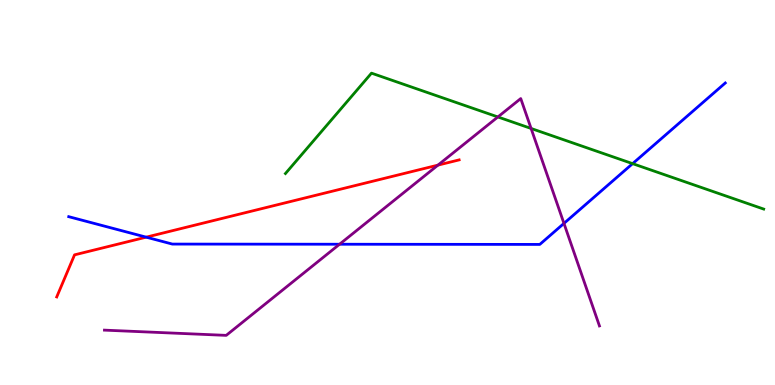[{'lines': ['blue', 'red'], 'intersections': [{'x': 1.89, 'y': 3.84}]}, {'lines': ['green', 'red'], 'intersections': []}, {'lines': ['purple', 'red'], 'intersections': [{'x': 5.65, 'y': 5.71}]}, {'lines': ['blue', 'green'], 'intersections': [{'x': 8.16, 'y': 5.75}]}, {'lines': ['blue', 'purple'], 'intersections': [{'x': 4.38, 'y': 3.66}, {'x': 7.28, 'y': 4.2}]}, {'lines': ['green', 'purple'], 'intersections': [{'x': 6.42, 'y': 6.96}, {'x': 6.85, 'y': 6.66}]}]